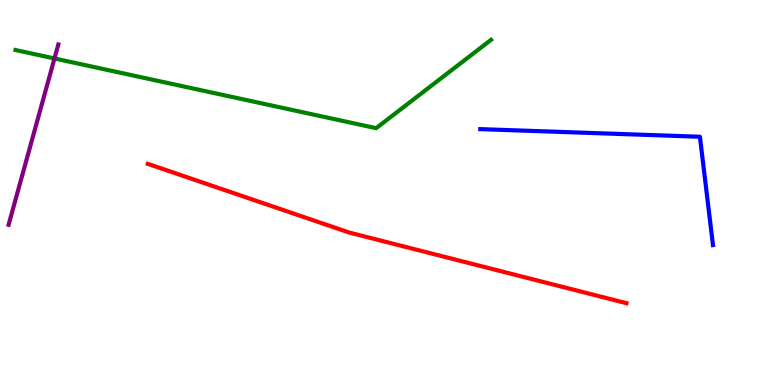[{'lines': ['blue', 'red'], 'intersections': []}, {'lines': ['green', 'red'], 'intersections': []}, {'lines': ['purple', 'red'], 'intersections': []}, {'lines': ['blue', 'green'], 'intersections': []}, {'lines': ['blue', 'purple'], 'intersections': []}, {'lines': ['green', 'purple'], 'intersections': [{'x': 0.703, 'y': 8.48}]}]